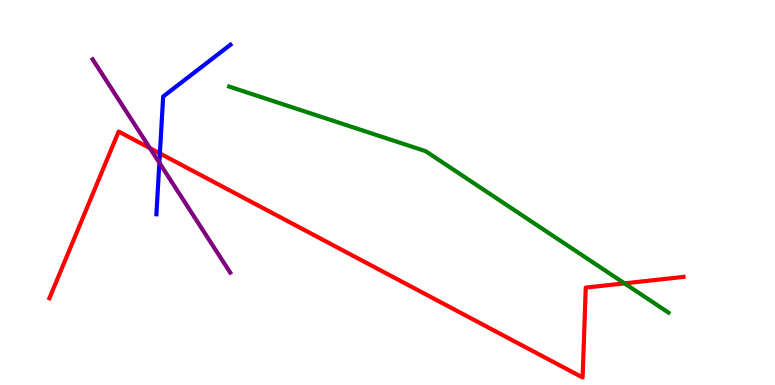[{'lines': ['blue', 'red'], 'intersections': [{'x': 2.06, 'y': 6.01}]}, {'lines': ['green', 'red'], 'intersections': [{'x': 8.06, 'y': 2.64}]}, {'lines': ['purple', 'red'], 'intersections': [{'x': 1.93, 'y': 6.15}]}, {'lines': ['blue', 'green'], 'intersections': []}, {'lines': ['blue', 'purple'], 'intersections': [{'x': 2.06, 'y': 5.77}]}, {'lines': ['green', 'purple'], 'intersections': []}]